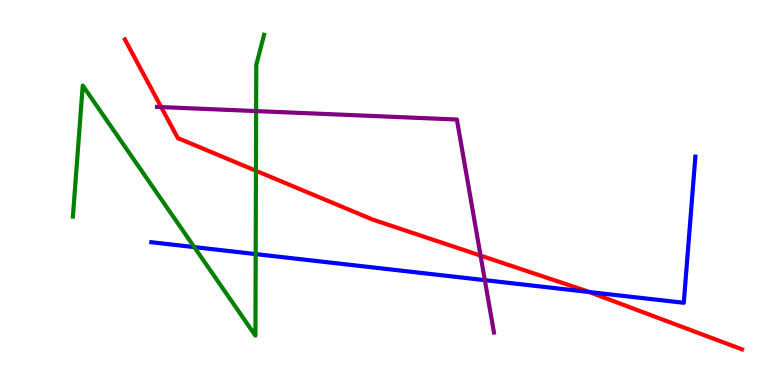[{'lines': ['blue', 'red'], 'intersections': [{'x': 7.6, 'y': 2.41}]}, {'lines': ['green', 'red'], 'intersections': [{'x': 3.3, 'y': 5.56}]}, {'lines': ['purple', 'red'], 'intersections': [{'x': 2.08, 'y': 7.22}, {'x': 6.2, 'y': 3.36}]}, {'lines': ['blue', 'green'], 'intersections': [{'x': 2.51, 'y': 3.58}, {'x': 3.3, 'y': 3.4}]}, {'lines': ['blue', 'purple'], 'intersections': [{'x': 6.26, 'y': 2.72}]}, {'lines': ['green', 'purple'], 'intersections': [{'x': 3.3, 'y': 7.11}]}]